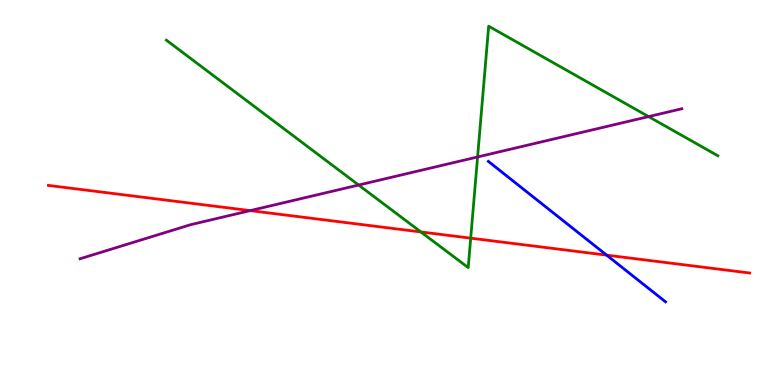[{'lines': ['blue', 'red'], 'intersections': [{'x': 7.83, 'y': 3.37}]}, {'lines': ['green', 'red'], 'intersections': [{'x': 5.43, 'y': 3.98}, {'x': 6.07, 'y': 3.81}]}, {'lines': ['purple', 'red'], 'intersections': [{'x': 3.23, 'y': 4.53}]}, {'lines': ['blue', 'green'], 'intersections': []}, {'lines': ['blue', 'purple'], 'intersections': []}, {'lines': ['green', 'purple'], 'intersections': [{'x': 4.63, 'y': 5.19}, {'x': 6.16, 'y': 5.92}, {'x': 8.37, 'y': 6.97}]}]